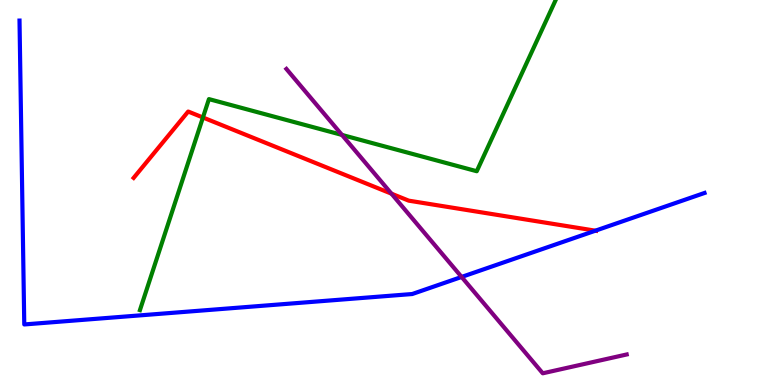[{'lines': ['blue', 'red'], 'intersections': [{'x': 7.68, 'y': 4.01}]}, {'lines': ['green', 'red'], 'intersections': [{'x': 2.62, 'y': 6.95}]}, {'lines': ['purple', 'red'], 'intersections': [{'x': 5.05, 'y': 4.97}]}, {'lines': ['blue', 'green'], 'intersections': []}, {'lines': ['blue', 'purple'], 'intersections': [{'x': 5.96, 'y': 2.81}]}, {'lines': ['green', 'purple'], 'intersections': [{'x': 4.41, 'y': 6.5}]}]